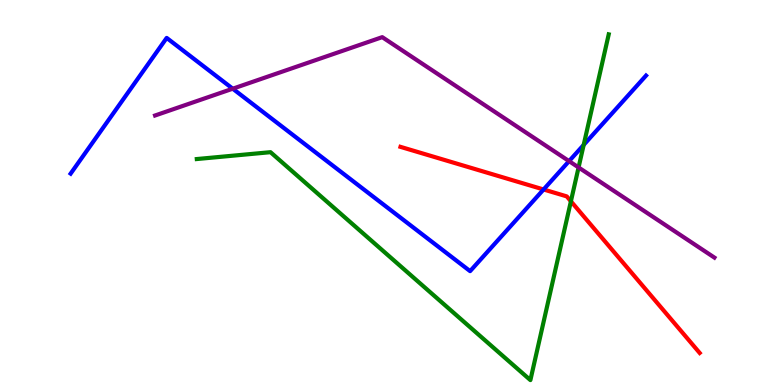[{'lines': ['blue', 'red'], 'intersections': [{'x': 7.01, 'y': 5.08}]}, {'lines': ['green', 'red'], 'intersections': [{'x': 7.37, 'y': 4.77}]}, {'lines': ['purple', 'red'], 'intersections': []}, {'lines': ['blue', 'green'], 'intersections': [{'x': 7.53, 'y': 6.24}]}, {'lines': ['blue', 'purple'], 'intersections': [{'x': 3.0, 'y': 7.7}, {'x': 7.34, 'y': 5.81}]}, {'lines': ['green', 'purple'], 'intersections': [{'x': 7.47, 'y': 5.65}]}]